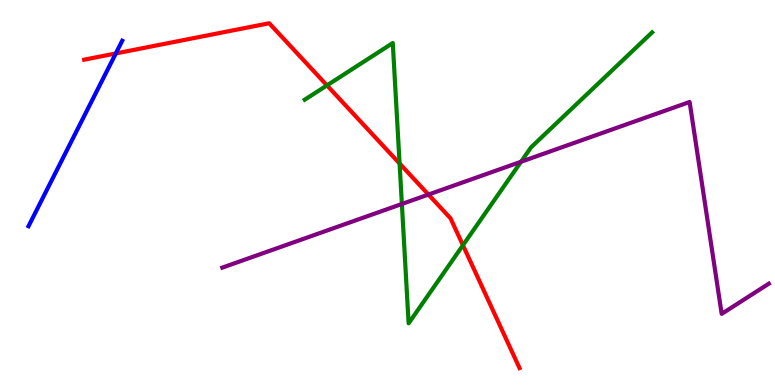[{'lines': ['blue', 'red'], 'intersections': [{'x': 1.49, 'y': 8.61}]}, {'lines': ['green', 'red'], 'intersections': [{'x': 4.22, 'y': 7.78}, {'x': 5.16, 'y': 5.75}, {'x': 5.97, 'y': 3.63}]}, {'lines': ['purple', 'red'], 'intersections': [{'x': 5.53, 'y': 4.95}]}, {'lines': ['blue', 'green'], 'intersections': []}, {'lines': ['blue', 'purple'], 'intersections': []}, {'lines': ['green', 'purple'], 'intersections': [{'x': 5.19, 'y': 4.7}, {'x': 6.72, 'y': 5.8}]}]